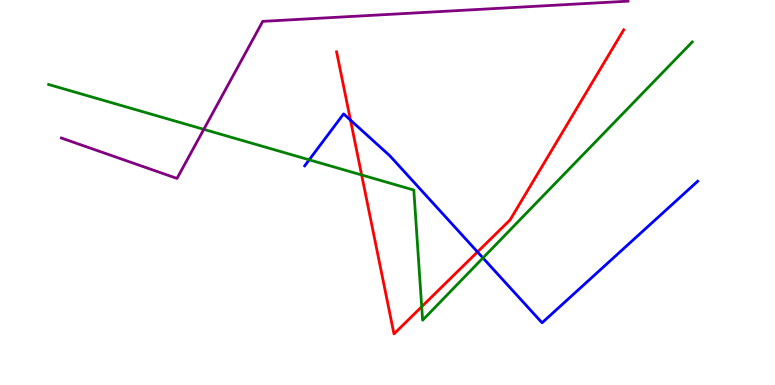[{'lines': ['blue', 'red'], 'intersections': [{'x': 4.52, 'y': 6.88}, {'x': 6.16, 'y': 3.46}]}, {'lines': ['green', 'red'], 'intersections': [{'x': 4.67, 'y': 5.46}, {'x': 5.44, 'y': 2.03}]}, {'lines': ['purple', 'red'], 'intersections': []}, {'lines': ['blue', 'green'], 'intersections': [{'x': 3.99, 'y': 5.85}, {'x': 6.23, 'y': 3.3}]}, {'lines': ['blue', 'purple'], 'intersections': []}, {'lines': ['green', 'purple'], 'intersections': [{'x': 2.63, 'y': 6.64}]}]